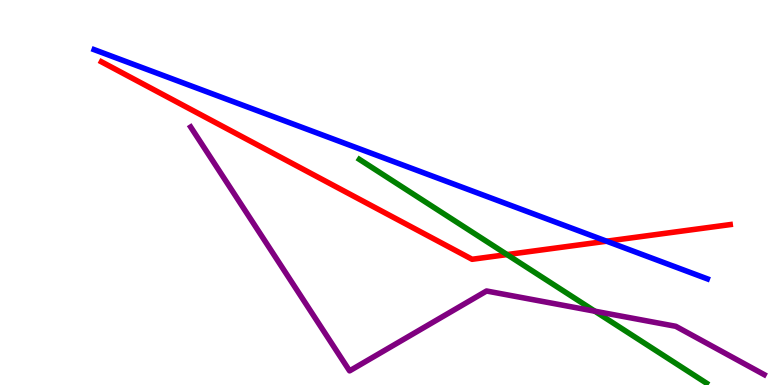[{'lines': ['blue', 'red'], 'intersections': [{'x': 7.83, 'y': 3.74}]}, {'lines': ['green', 'red'], 'intersections': [{'x': 6.54, 'y': 3.39}]}, {'lines': ['purple', 'red'], 'intersections': []}, {'lines': ['blue', 'green'], 'intersections': []}, {'lines': ['blue', 'purple'], 'intersections': []}, {'lines': ['green', 'purple'], 'intersections': [{'x': 7.68, 'y': 1.92}]}]